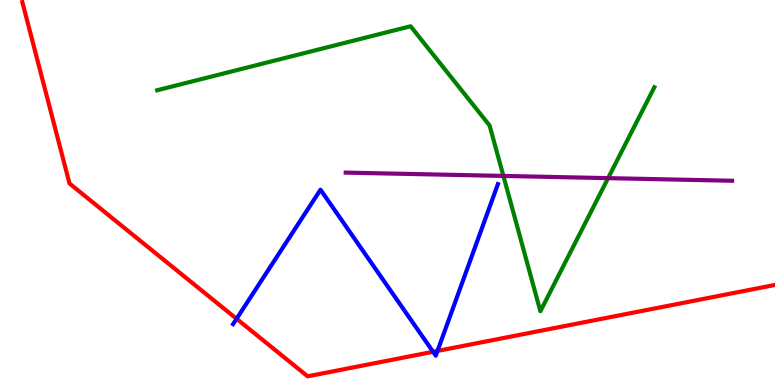[{'lines': ['blue', 'red'], 'intersections': [{'x': 3.05, 'y': 1.72}, {'x': 5.59, 'y': 0.863}, {'x': 5.65, 'y': 0.885}]}, {'lines': ['green', 'red'], 'intersections': []}, {'lines': ['purple', 'red'], 'intersections': []}, {'lines': ['blue', 'green'], 'intersections': []}, {'lines': ['blue', 'purple'], 'intersections': []}, {'lines': ['green', 'purple'], 'intersections': [{'x': 6.5, 'y': 5.43}, {'x': 7.85, 'y': 5.37}]}]